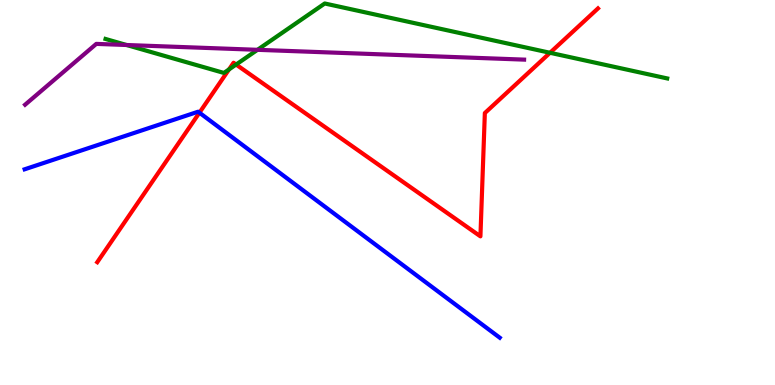[{'lines': ['blue', 'red'], 'intersections': [{'x': 2.57, 'y': 7.07}]}, {'lines': ['green', 'red'], 'intersections': [{'x': 2.95, 'y': 8.2}, {'x': 3.05, 'y': 8.32}, {'x': 7.1, 'y': 8.63}]}, {'lines': ['purple', 'red'], 'intersections': []}, {'lines': ['blue', 'green'], 'intersections': []}, {'lines': ['blue', 'purple'], 'intersections': []}, {'lines': ['green', 'purple'], 'intersections': [{'x': 1.63, 'y': 8.83}, {'x': 3.32, 'y': 8.71}]}]